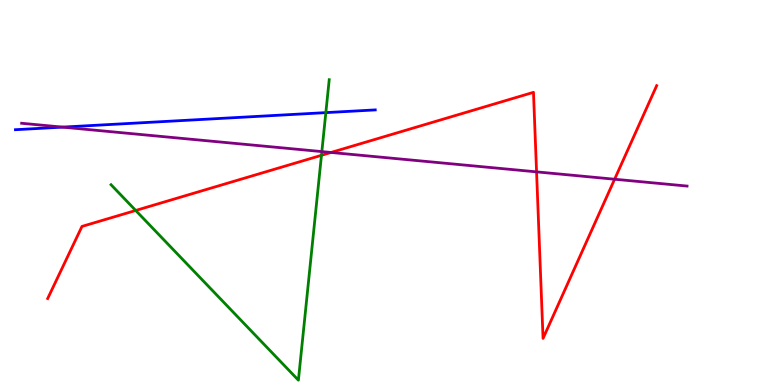[{'lines': ['blue', 'red'], 'intersections': []}, {'lines': ['green', 'red'], 'intersections': [{'x': 1.75, 'y': 4.53}, {'x': 4.15, 'y': 5.97}]}, {'lines': ['purple', 'red'], 'intersections': [{'x': 4.27, 'y': 6.04}, {'x': 6.92, 'y': 5.54}, {'x': 7.93, 'y': 5.34}]}, {'lines': ['blue', 'green'], 'intersections': [{'x': 4.2, 'y': 7.07}]}, {'lines': ['blue', 'purple'], 'intersections': [{'x': 0.806, 'y': 6.7}]}, {'lines': ['green', 'purple'], 'intersections': [{'x': 4.15, 'y': 6.06}]}]